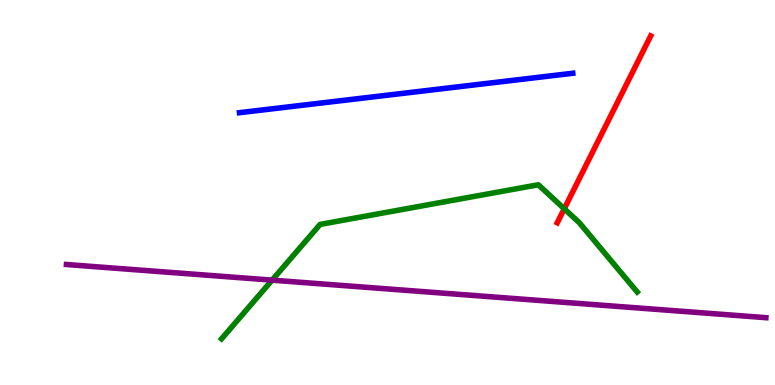[{'lines': ['blue', 'red'], 'intersections': []}, {'lines': ['green', 'red'], 'intersections': [{'x': 7.28, 'y': 4.58}]}, {'lines': ['purple', 'red'], 'intersections': []}, {'lines': ['blue', 'green'], 'intersections': []}, {'lines': ['blue', 'purple'], 'intersections': []}, {'lines': ['green', 'purple'], 'intersections': [{'x': 3.51, 'y': 2.72}]}]